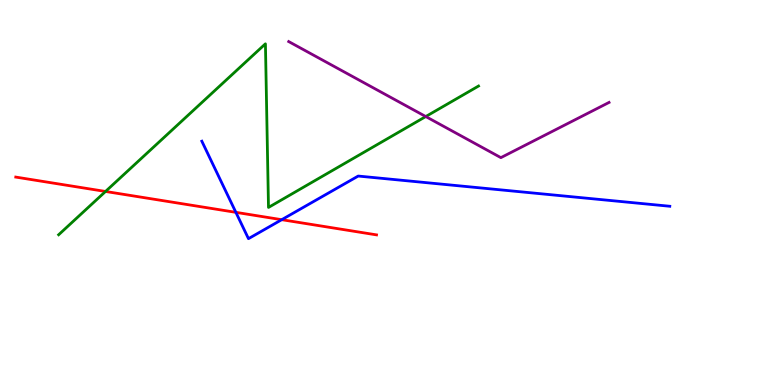[{'lines': ['blue', 'red'], 'intersections': [{'x': 3.04, 'y': 4.48}, {'x': 3.64, 'y': 4.29}]}, {'lines': ['green', 'red'], 'intersections': [{'x': 1.36, 'y': 5.03}]}, {'lines': ['purple', 'red'], 'intersections': []}, {'lines': ['blue', 'green'], 'intersections': []}, {'lines': ['blue', 'purple'], 'intersections': []}, {'lines': ['green', 'purple'], 'intersections': [{'x': 5.49, 'y': 6.97}]}]